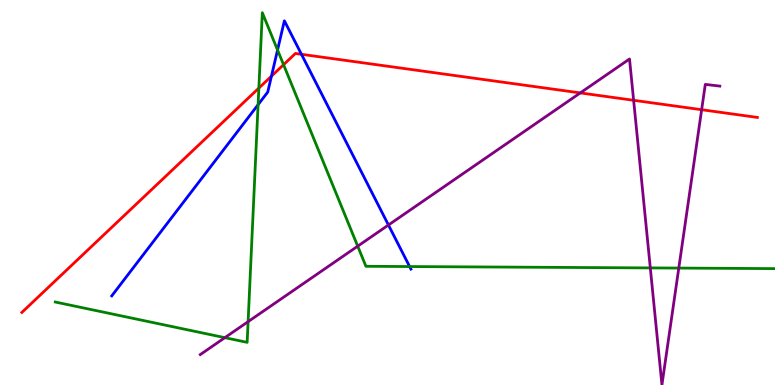[{'lines': ['blue', 'red'], 'intersections': [{'x': 3.5, 'y': 8.02}, {'x': 3.89, 'y': 8.59}]}, {'lines': ['green', 'red'], 'intersections': [{'x': 3.34, 'y': 7.71}, {'x': 3.66, 'y': 8.32}]}, {'lines': ['purple', 'red'], 'intersections': [{'x': 7.49, 'y': 7.59}, {'x': 8.18, 'y': 7.39}, {'x': 9.05, 'y': 7.15}]}, {'lines': ['blue', 'green'], 'intersections': [{'x': 3.33, 'y': 7.28}, {'x': 3.58, 'y': 8.7}, {'x': 5.29, 'y': 3.08}]}, {'lines': ['blue', 'purple'], 'intersections': [{'x': 5.01, 'y': 4.16}]}, {'lines': ['green', 'purple'], 'intersections': [{'x': 2.9, 'y': 1.23}, {'x': 3.2, 'y': 1.65}, {'x': 4.62, 'y': 3.61}, {'x': 8.39, 'y': 3.04}, {'x': 8.76, 'y': 3.04}]}]